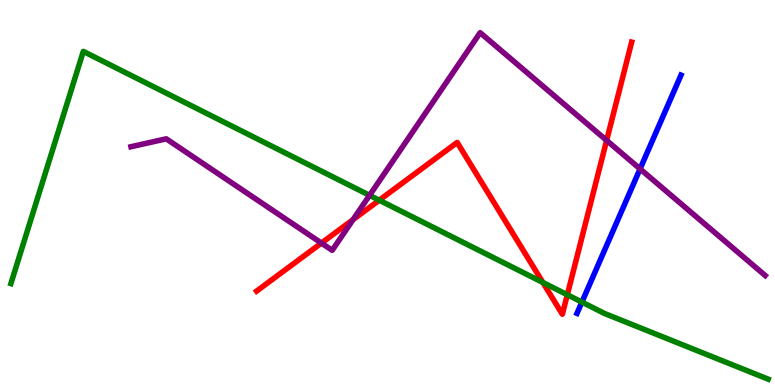[{'lines': ['blue', 'red'], 'intersections': []}, {'lines': ['green', 'red'], 'intersections': [{'x': 4.89, 'y': 4.8}, {'x': 7.01, 'y': 2.66}, {'x': 7.32, 'y': 2.34}]}, {'lines': ['purple', 'red'], 'intersections': [{'x': 4.15, 'y': 3.69}, {'x': 4.56, 'y': 4.3}, {'x': 7.83, 'y': 6.35}]}, {'lines': ['blue', 'green'], 'intersections': [{'x': 7.51, 'y': 2.15}]}, {'lines': ['blue', 'purple'], 'intersections': [{'x': 8.26, 'y': 5.61}]}, {'lines': ['green', 'purple'], 'intersections': [{'x': 4.77, 'y': 4.93}]}]